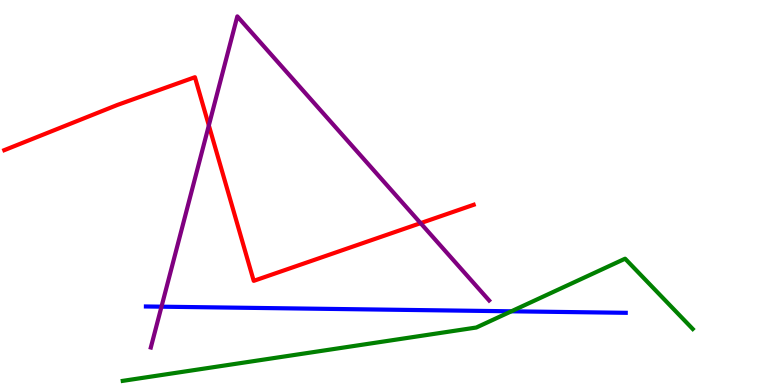[{'lines': ['blue', 'red'], 'intersections': []}, {'lines': ['green', 'red'], 'intersections': []}, {'lines': ['purple', 'red'], 'intersections': [{'x': 2.69, 'y': 6.74}, {'x': 5.43, 'y': 4.2}]}, {'lines': ['blue', 'green'], 'intersections': [{'x': 6.6, 'y': 1.91}]}, {'lines': ['blue', 'purple'], 'intersections': [{'x': 2.08, 'y': 2.03}]}, {'lines': ['green', 'purple'], 'intersections': []}]